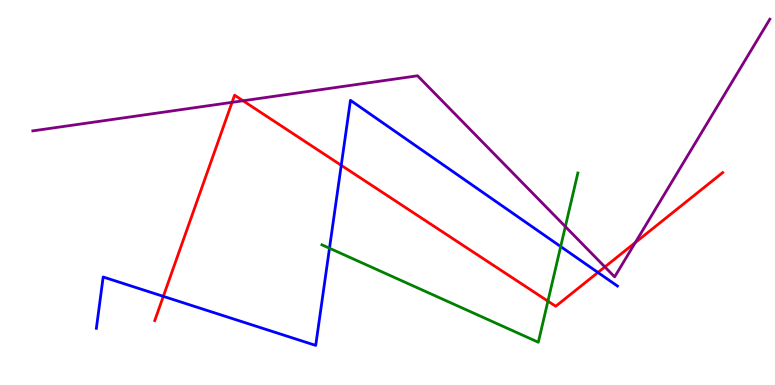[{'lines': ['blue', 'red'], 'intersections': [{'x': 2.11, 'y': 2.3}, {'x': 4.4, 'y': 5.71}, {'x': 7.72, 'y': 2.92}]}, {'lines': ['green', 'red'], 'intersections': [{'x': 7.07, 'y': 2.18}]}, {'lines': ['purple', 'red'], 'intersections': [{'x': 2.99, 'y': 7.34}, {'x': 3.14, 'y': 7.38}, {'x': 7.8, 'y': 3.07}, {'x': 8.2, 'y': 3.7}]}, {'lines': ['blue', 'green'], 'intersections': [{'x': 4.25, 'y': 3.55}, {'x': 7.23, 'y': 3.6}]}, {'lines': ['blue', 'purple'], 'intersections': []}, {'lines': ['green', 'purple'], 'intersections': [{'x': 7.29, 'y': 4.11}]}]